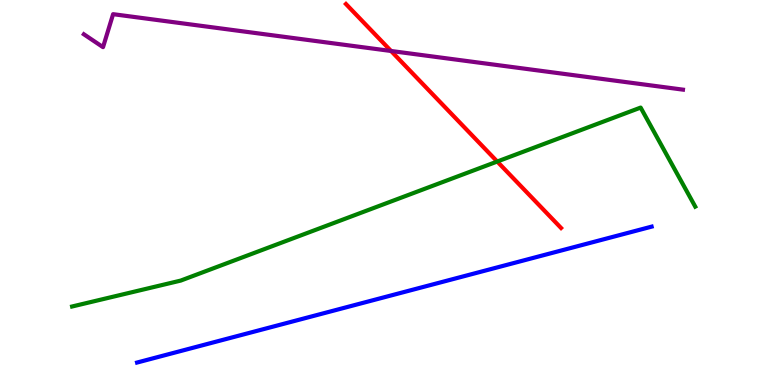[{'lines': ['blue', 'red'], 'intersections': []}, {'lines': ['green', 'red'], 'intersections': [{'x': 6.42, 'y': 5.8}]}, {'lines': ['purple', 'red'], 'intersections': [{'x': 5.05, 'y': 8.68}]}, {'lines': ['blue', 'green'], 'intersections': []}, {'lines': ['blue', 'purple'], 'intersections': []}, {'lines': ['green', 'purple'], 'intersections': []}]